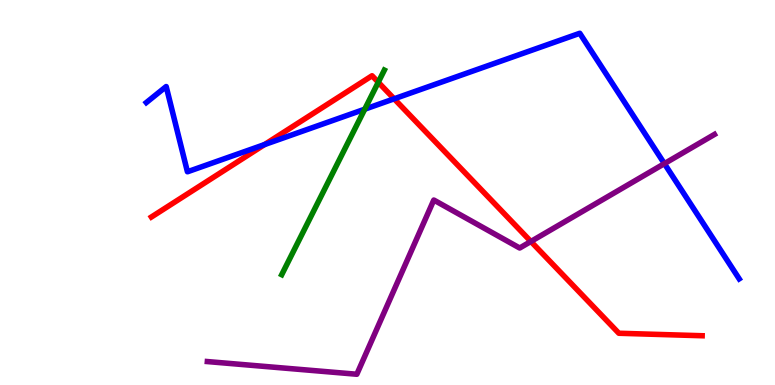[{'lines': ['blue', 'red'], 'intersections': [{'x': 3.41, 'y': 6.25}, {'x': 5.09, 'y': 7.43}]}, {'lines': ['green', 'red'], 'intersections': [{'x': 4.88, 'y': 7.86}]}, {'lines': ['purple', 'red'], 'intersections': [{'x': 6.85, 'y': 3.73}]}, {'lines': ['blue', 'green'], 'intersections': [{'x': 4.71, 'y': 7.16}]}, {'lines': ['blue', 'purple'], 'intersections': [{'x': 8.57, 'y': 5.75}]}, {'lines': ['green', 'purple'], 'intersections': []}]